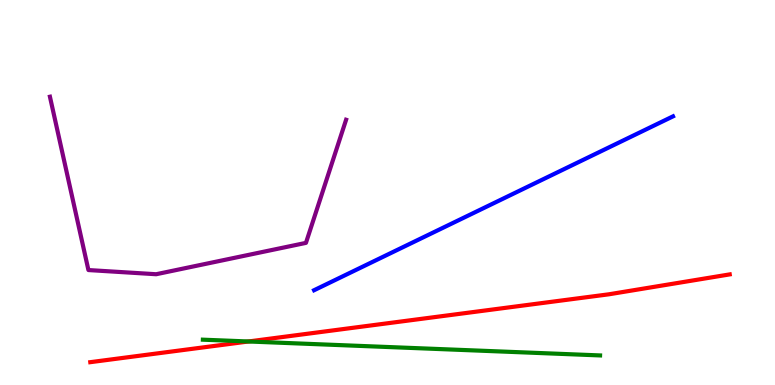[{'lines': ['blue', 'red'], 'intersections': []}, {'lines': ['green', 'red'], 'intersections': [{'x': 3.21, 'y': 1.13}]}, {'lines': ['purple', 'red'], 'intersections': []}, {'lines': ['blue', 'green'], 'intersections': []}, {'lines': ['blue', 'purple'], 'intersections': []}, {'lines': ['green', 'purple'], 'intersections': []}]